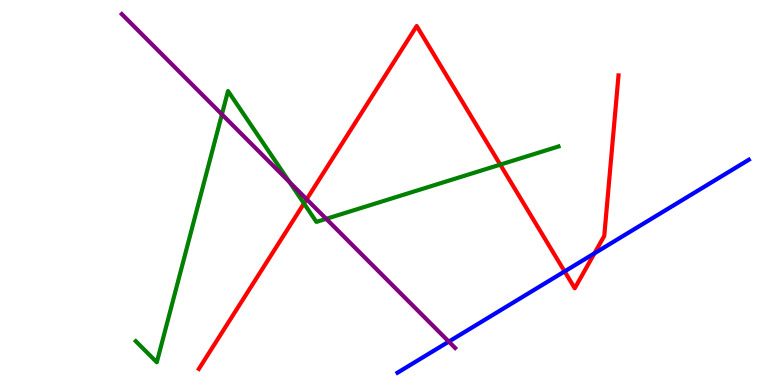[{'lines': ['blue', 'red'], 'intersections': [{'x': 7.29, 'y': 2.95}, {'x': 7.67, 'y': 3.42}]}, {'lines': ['green', 'red'], 'intersections': [{'x': 3.92, 'y': 4.71}, {'x': 6.45, 'y': 5.72}]}, {'lines': ['purple', 'red'], 'intersections': [{'x': 3.96, 'y': 4.82}]}, {'lines': ['blue', 'green'], 'intersections': []}, {'lines': ['blue', 'purple'], 'intersections': [{'x': 5.79, 'y': 1.13}]}, {'lines': ['green', 'purple'], 'intersections': [{'x': 2.86, 'y': 7.03}, {'x': 3.74, 'y': 5.27}, {'x': 4.21, 'y': 4.32}]}]